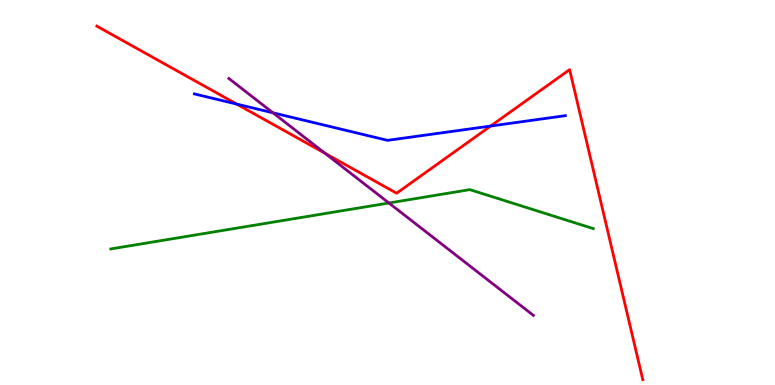[{'lines': ['blue', 'red'], 'intersections': [{'x': 3.05, 'y': 7.3}, {'x': 6.33, 'y': 6.73}]}, {'lines': ['green', 'red'], 'intersections': []}, {'lines': ['purple', 'red'], 'intersections': [{'x': 4.19, 'y': 6.02}]}, {'lines': ['blue', 'green'], 'intersections': []}, {'lines': ['blue', 'purple'], 'intersections': [{'x': 3.52, 'y': 7.07}]}, {'lines': ['green', 'purple'], 'intersections': [{'x': 5.02, 'y': 4.73}]}]